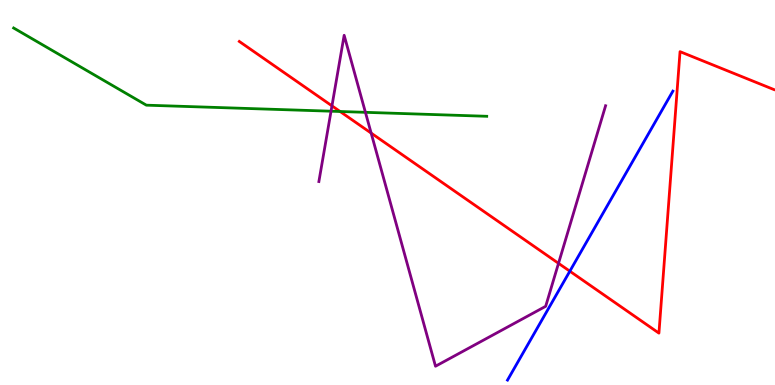[{'lines': ['blue', 'red'], 'intersections': [{'x': 7.35, 'y': 2.96}]}, {'lines': ['green', 'red'], 'intersections': [{'x': 4.39, 'y': 7.1}]}, {'lines': ['purple', 'red'], 'intersections': [{'x': 4.28, 'y': 7.25}, {'x': 4.79, 'y': 6.54}, {'x': 7.21, 'y': 3.16}]}, {'lines': ['blue', 'green'], 'intersections': []}, {'lines': ['blue', 'purple'], 'intersections': []}, {'lines': ['green', 'purple'], 'intersections': [{'x': 4.27, 'y': 7.11}, {'x': 4.72, 'y': 7.08}]}]